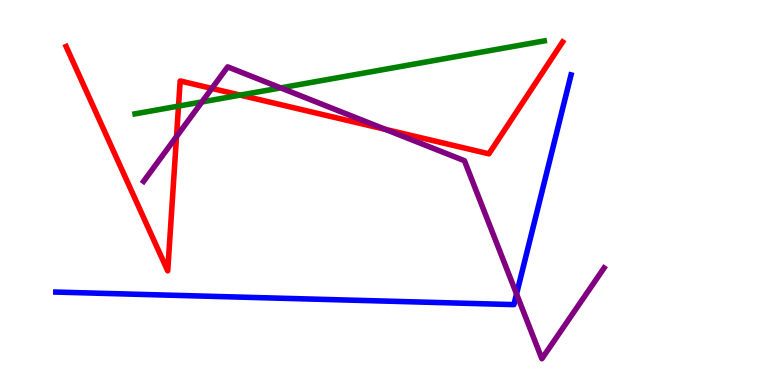[{'lines': ['blue', 'red'], 'intersections': []}, {'lines': ['green', 'red'], 'intersections': [{'x': 2.3, 'y': 7.24}, {'x': 3.1, 'y': 7.53}]}, {'lines': ['purple', 'red'], 'intersections': [{'x': 2.28, 'y': 6.45}, {'x': 2.73, 'y': 7.7}, {'x': 4.97, 'y': 6.64}]}, {'lines': ['blue', 'green'], 'intersections': []}, {'lines': ['blue', 'purple'], 'intersections': [{'x': 6.67, 'y': 2.36}]}, {'lines': ['green', 'purple'], 'intersections': [{'x': 2.61, 'y': 7.35}, {'x': 3.62, 'y': 7.72}]}]